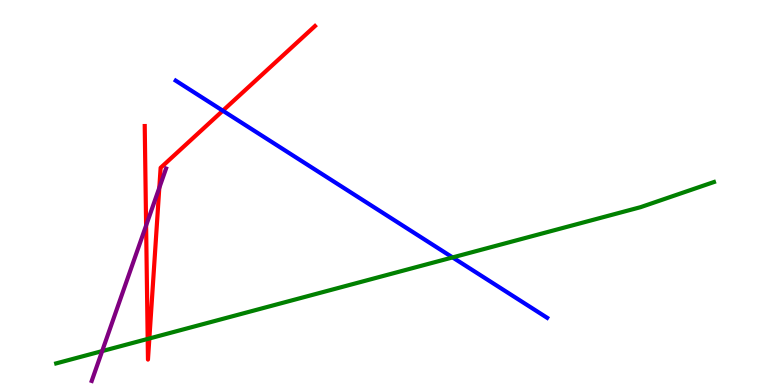[{'lines': ['blue', 'red'], 'intersections': [{'x': 2.87, 'y': 7.12}]}, {'lines': ['green', 'red'], 'intersections': [{'x': 1.91, 'y': 1.2}, {'x': 1.93, 'y': 1.21}]}, {'lines': ['purple', 'red'], 'intersections': [{'x': 1.89, 'y': 4.14}, {'x': 2.06, 'y': 5.12}]}, {'lines': ['blue', 'green'], 'intersections': [{'x': 5.84, 'y': 3.31}]}, {'lines': ['blue', 'purple'], 'intersections': []}, {'lines': ['green', 'purple'], 'intersections': [{'x': 1.32, 'y': 0.881}]}]